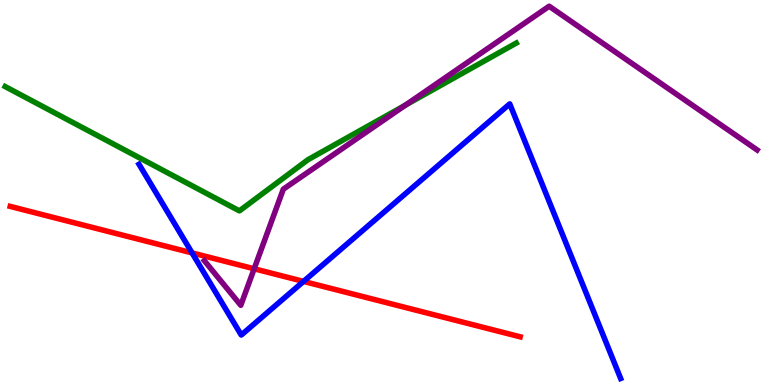[{'lines': ['blue', 'red'], 'intersections': [{'x': 2.48, 'y': 3.43}, {'x': 3.92, 'y': 2.69}]}, {'lines': ['green', 'red'], 'intersections': []}, {'lines': ['purple', 'red'], 'intersections': [{'x': 3.28, 'y': 3.02}]}, {'lines': ['blue', 'green'], 'intersections': []}, {'lines': ['blue', 'purple'], 'intersections': []}, {'lines': ['green', 'purple'], 'intersections': [{'x': 5.23, 'y': 7.27}]}]